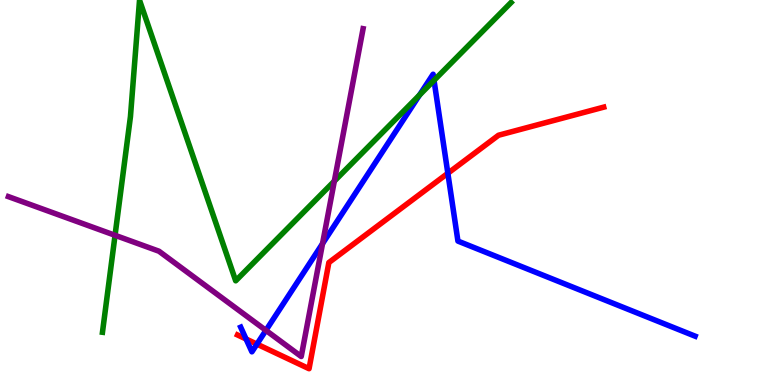[{'lines': ['blue', 'red'], 'intersections': [{'x': 3.17, 'y': 1.2}, {'x': 3.32, 'y': 1.06}, {'x': 5.78, 'y': 5.5}]}, {'lines': ['green', 'red'], 'intersections': []}, {'lines': ['purple', 'red'], 'intersections': []}, {'lines': ['blue', 'green'], 'intersections': [{'x': 5.41, 'y': 7.53}, {'x': 5.6, 'y': 7.91}]}, {'lines': ['blue', 'purple'], 'intersections': [{'x': 3.43, 'y': 1.42}, {'x': 4.16, 'y': 3.67}]}, {'lines': ['green', 'purple'], 'intersections': [{'x': 1.48, 'y': 3.89}, {'x': 4.31, 'y': 5.3}]}]